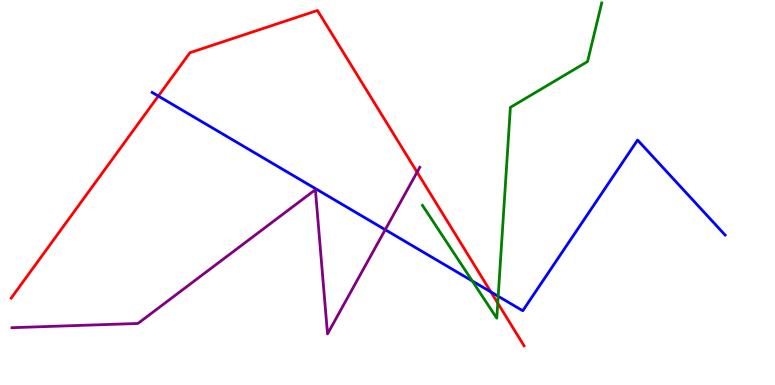[{'lines': ['blue', 'red'], 'intersections': [{'x': 2.04, 'y': 7.5}, {'x': 6.33, 'y': 2.42}]}, {'lines': ['green', 'red'], 'intersections': [{'x': 6.42, 'y': 2.13}]}, {'lines': ['purple', 'red'], 'intersections': [{'x': 5.38, 'y': 5.53}]}, {'lines': ['blue', 'green'], 'intersections': [{'x': 6.09, 'y': 2.7}, {'x': 6.43, 'y': 2.31}]}, {'lines': ['blue', 'purple'], 'intersections': [{'x': 4.97, 'y': 4.03}]}, {'lines': ['green', 'purple'], 'intersections': []}]